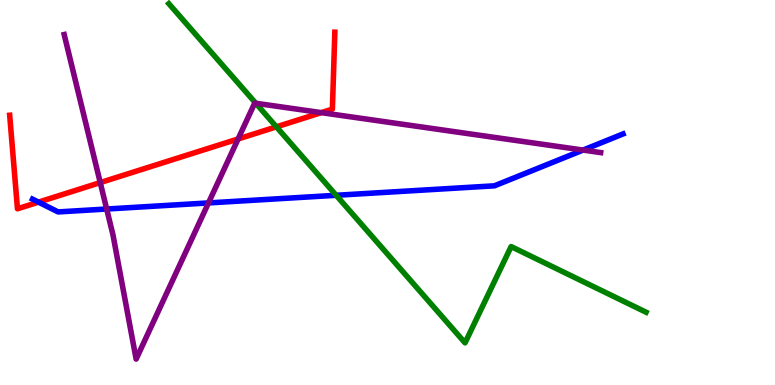[{'lines': ['blue', 'red'], 'intersections': [{'x': 0.497, 'y': 4.75}]}, {'lines': ['green', 'red'], 'intersections': [{'x': 3.57, 'y': 6.71}]}, {'lines': ['purple', 'red'], 'intersections': [{'x': 1.29, 'y': 5.26}, {'x': 3.07, 'y': 6.39}, {'x': 4.15, 'y': 7.07}]}, {'lines': ['blue', 'green'], 'intersections': [{'x': 4.34, 'y': 4.93}]}, {'lines': ['blue', 'purple'], 'intersections': [{'x': 1.38, 'y': 4.57}, {'x': 2.69, 'y': 4.73}, {'x': 7.52, 'y': 6.1}]}, {'lines': ['green', 'purple'], 'intersections': [{'x': 3.3, 'y': 7.32}]}]